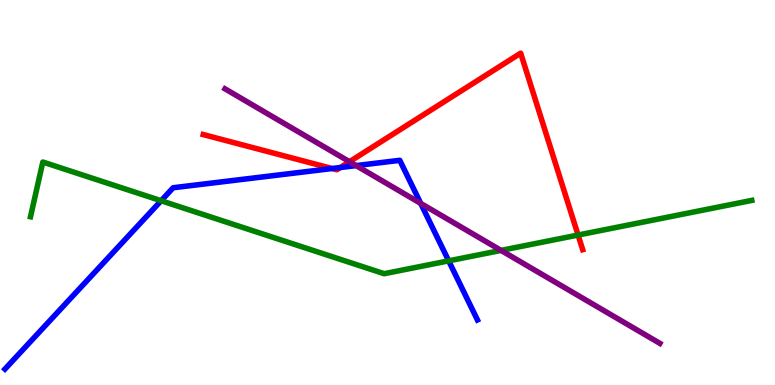[{'lines': ['blue', 'red'], 'intersections': [{'x': 4.28, 'y': 5.62}, {'x': 4.39, 'y': 5.65}]}, {'lines': ['green', 'red'], 'intersections': [{'x': 7.46, 'y': 3.89}]}, {'lines': ['purple', 'red'], 'intersections': [{'x': 4.51, 'y': 5.8}]}, {'lines': ['blue', 'green'], 'intersections': [{'x': 2.08, 'y': 4.79}, {'x': 5.79, 'y': 3.22}]}, {'lines': ['blue', 'purple'], 'intersections': [{'x': 4.6, 'y': 5.7}, {'x': 5.43, 'y': 4.72}]}, {'lines': ['green', 'purple'], 'intersections': [{'x': 6.47, 'y': 3.5}]}]